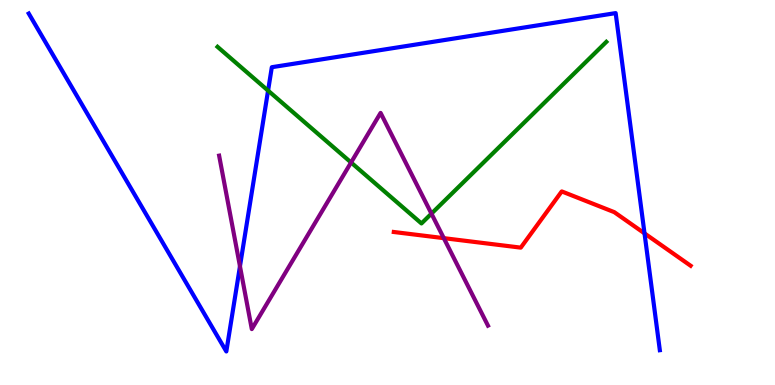[{'lines': ['blue', 'red'], 'intersections': [{'x': 8.32, 'y': 3.94}]}, {'lines': ['green', 'red'], 'intersections': []}, {'lines': ['purple', 'red'], 'intersections': [{'x': 5.73, 'y': 3.81}]}, {'lines': ['blue', 'green'], 'intersections': [{'x': 3.46, 'y': 7.65}]}, {'lines': ['blue', 'purple'], 'intersections': [{'x': 3.1, 'y': 3.08}]}, {'lines': ['green', 'purple'], 'intersections': [{'x': 4.53, 'y': 5.78}, {'x': 5.57, 'y': 4.45}]}]